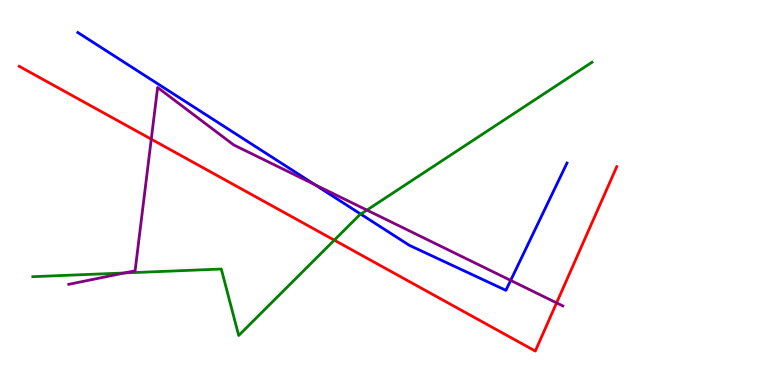[{'lines': ['blue', 'red'], 'intersections': []}, {'lines': ['green', 'red'], 'intersections': [{'x': 4.31, 'y': 3.76}]}, {'lines': ['purple', 'red'], 'intersections': [{'x': 1.95, 'y': 6.39}, {'x': 7.18, 'y': 2.13}]}, {'lines': ['blue', 'green'], 'intersections': [{'x': 4.65, 'y': 4.44}]}, {'lines': ['blue', 'purple'], 'intersections': [{'x': 4.06, 'y': 5.21}, {'x': 6.59, 'y': 2.72}]}, {'lines': ['green', 'purple'], 'intersections': [{'x': 1.61, 'y': 2.91}, {'x': 4.73, 'y': 4.54}]}]